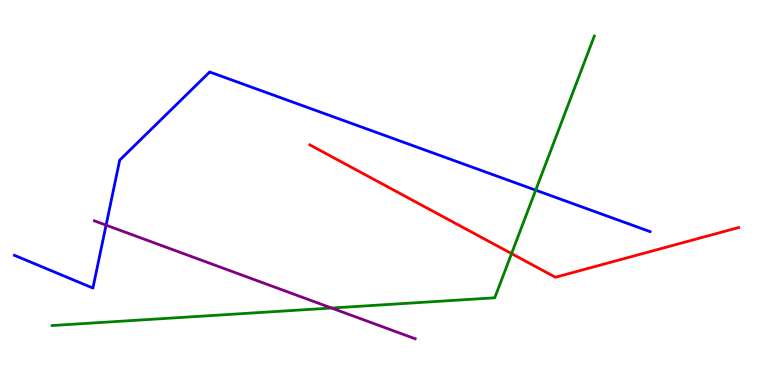[{'lines': ['blue', 'red'], 'intersections': []}, {'lines': ['green', 'red'], 'intersections': [{'x': 6.6, 'y': 3.41}]}, {'lines': ['purple', 'red'], 'intersections': []}, {'lines': ['blue', 'green'], 'intersections': [{'x': 6.91, 'y': 5.06}]}, {'lines': ['blue', 'purple'], 'intersections': [{'x': 1.37, 'y': 4.15}]}, {'lines': ['green', 'purple'], 'intersections': [{'x': 4.28, 'y': 2.0}]}]